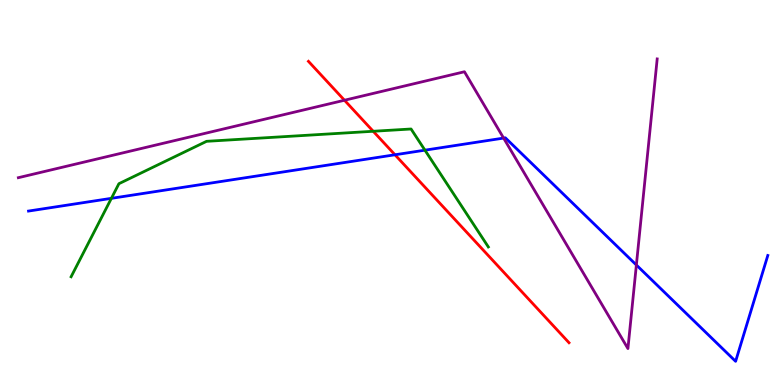[{'lines': ['blue', 'red'], 'intersections': [{'x': 5.1, 'y': 5.98}]}, {'lines': ['green', 'red'], 'intersections': [{'x': 4.82, 'y': 6.59}]}, {'lines': ['purple', 'red'], 'intersections': [{'x': 4.44, 'y': 7.4}]}, {'lines': ['blue', 'green'], 'intersections': [{'x': 1.44, 'y': 4.85}, {'x': 5.48, 'y': 6.1}]}, {'lines': ['blue', 'purple'], 'intersections': [{'x': 6.5, 'y': 6.41}, {'x': 8.21, 'y': 3.12}]}, {'lines': ['green', 'purple'], 'intersections': []}]